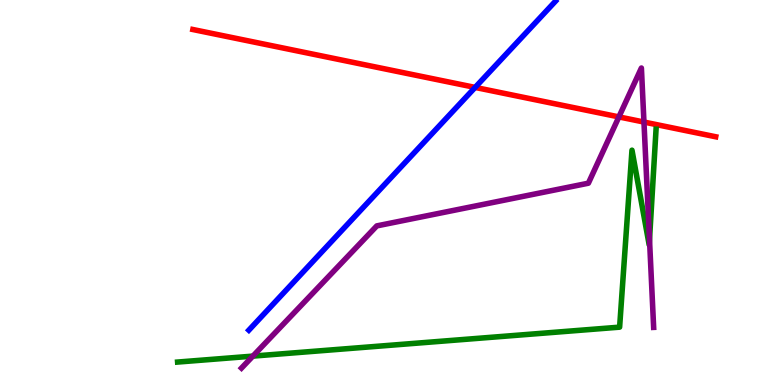[{'lines': ['blue', 'red'], 'intersections': [{'x': 6.13, 'y': 7.73}]}, {'lines': ['green', 'red'], 'intersections': []}, {'lines': ['purple', 'red'], 'intersections': [{'x': 7.99, 'y': 6.96}, {'x': 8.31, 'y': 6.83}]}, {'lines': ['blue', 'green'], 'intersections': []}, {'lines': ['blue', 'purple'], 'intersections': []}, {'lines': ['green', 'purple'], 'intersections': [{'x': 3.26, 'y': 0.75}, {'x': 8.38, 'y': 3.78}]}]